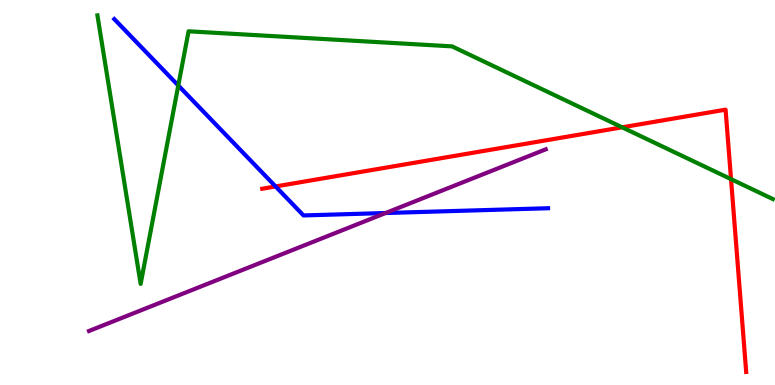[{'lines': ['blue', 'red'], 'intersections': [{'x': 3.56, 'y': 5.16}]}, {'lines': ['green', 'red'], 'intersections': [{'x': 8.03, 'y': 6.69}, {'x': 9.43, 'y': 5.35}]}, {'lines': ['purple', 'red'], 'intersections': []}, {'lines': ['blue', 'green'], 'intersections': [{'x': 2.3, 'y': 7.78}]}, {'lines': ['blue', 'purple'], 'intersections': [{'x': 4.98, 'y': 4.47}]}, {'lines': ['green', 'purple'], 'intersections': []}]